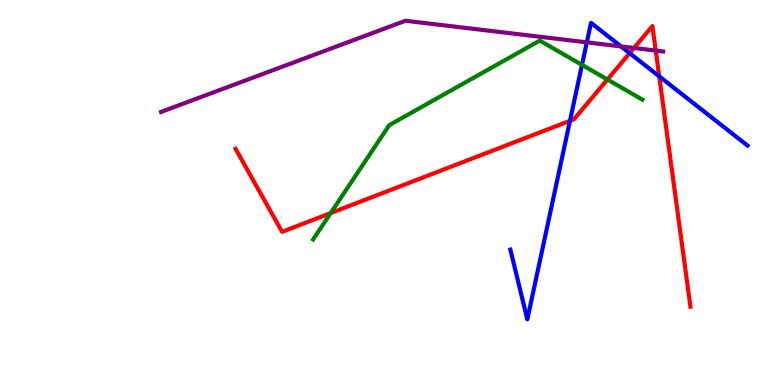[{'lines': ['blue', 'red'], 'intersections': [{'x': 7.35, 'y': 6.86}, {'x': 8.12, 'y': 8.62}, {'x': 8.51, 'y': 8.02}]}, {'lines': ['green', 'red'], 'intersections': [{'x': 4.27, 'y': 4.47}, {'x': 7.84, 'y': 7.93}]}, {'lines': ['purple', 'red'], 'intersections': [{'x': 8.18, 'y': 8.75}, {'x': 8.46, 'y': 8.69}]}, {'lines': ['blue', 'green'], 'intersections': [{'x': 7.51, 'y': 8.31}]}, {'lines': ['blue', 'purple'], 'intersections': [{'x': 7.57, 'y': 8.9}, {'x': 8.01, 'y': 8.79}]}, {'lines': ['green', 'purple'], 'intersections': []}]